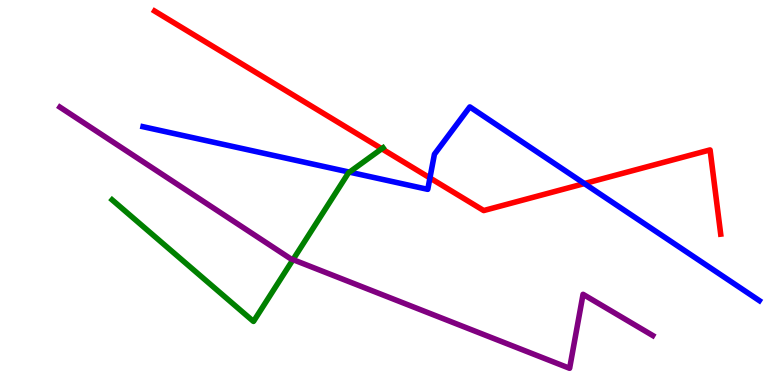[{'lines': ['blue', 'red'], 'intersections': [{'x': 5.55, 'y': 5.38}, {'x': 7.54, 'y': 5.23}]}, {'lines': ['green', 'red'], 'intersections': [{'x': 4.93, 'y': 6.14}]}, {'lines': ['purple', 'red'], 'intersections': []}, {'lines': ['blue', 'green'], 'intersections': [{'x': 4.51, 'y': 5.53}]}, {'lines': ['blue', 'purple'], 'intersections': []}, {'lines': ['green', 'purple'], 'intersections': [{'x': 3.78, 'y': 3.26}]}]